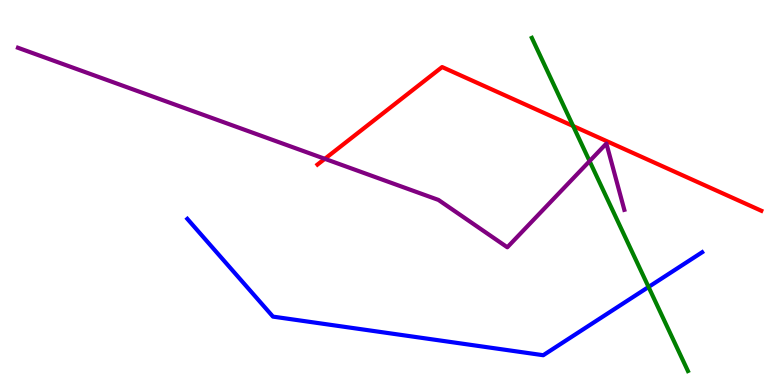[{'lines': ['blue', 'red'], 'intersections': []}, {'lines': ['green', 'red'], 'intersections': [{'x': 7.4, 'y': 6.73}]}, {'lines': ['purple', 'red'], 'intersections': [{'x': 4.19, 'y': 5.87}]}, {'lines': ['blue', 'green'], 'intersections': [{'x': 8.37, 'y': 2.55}]}, {'lines': ['blue', 'purple'], 'intersections': []}, {'lines': ['green', 'purple'], 'intersections': [{'x': 7.61, 'y': 5.81}]}]